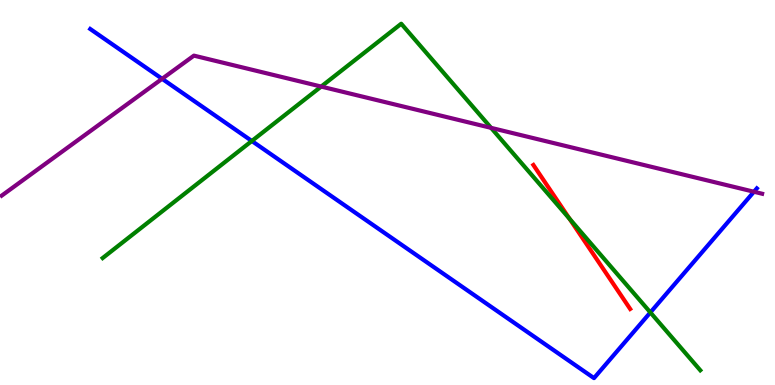[{'lines': ['blue', 'red'], 'intersections': []}, {'lines': ['green', 'red'], 'intersections': [{'x': 7.35, 'y': 4.32}]}, {'lines': ['purple', 'red'], 'intersections': []}, {'lines': ['blue', 'green'], 'intersections': [{'x': 3.25, 'y': 6.34}, {'x': 8.39, 'y': 1.88}]}, {'lines': ['blue', 'purple'], 'intersections': [{'x': 2.09, 'y': 7.95}, {'x': 9.73, 'y': 5.02}]}, {'lines': ['green', 'purple'], 'intersections': [{'x': 4.14, 'y': 7.75}, {'x': 6.34, 'y': 6.68}]}]